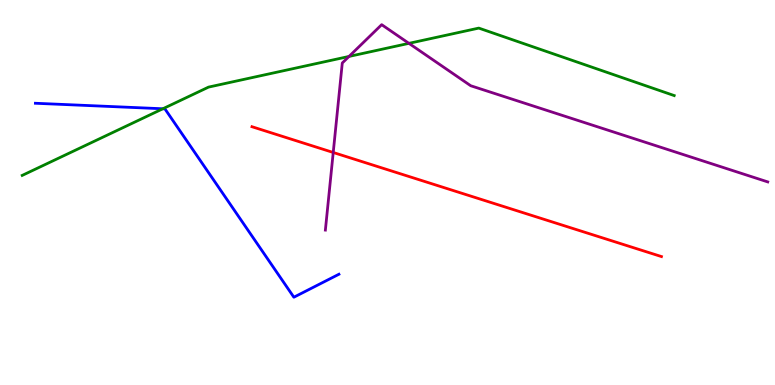[{'lines': ['blue', 'red'], 'intersections': []}, {'lines': ['green', 'red'], 'intersections': []}, {'lines': ['purple', 'red'], 'intersections': [{'x': 4.3, 'y': 6.04}]}, {'lines': ['blue', 'green'], 'intersections': [{'x': 2.1, 'y': 7.17}]}, {'lines': ['blue', 'purple'], 'intersections': []}, {'lines': ['green', 'purple'], 'intersections': [{'x': 4.5, 'y': 8.53}, {'x': 5.28, 'y': 8.87}]}]